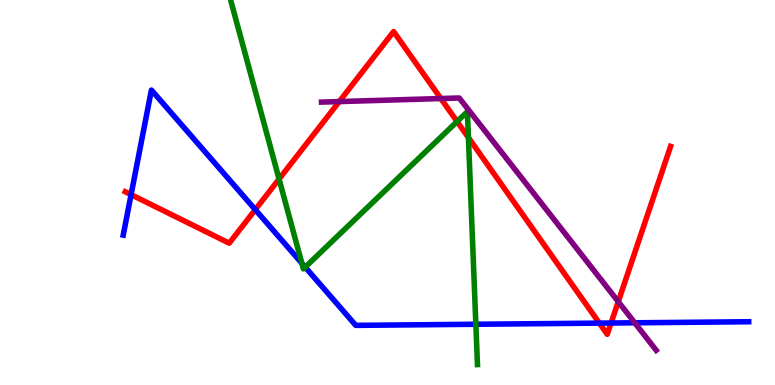[{'lines': ['blue', 'red'], 'intersections': [{'x': 1.69, 'y': 4.94}, {'x': 3.29, 'y': 4.55}, {'x': 7.73, 'y': 1.61}, {'x': 7.88, 'y': 1.61}]}, {'lines': ['green', 'red'], 'intersections': [{'x': 3.6, 'y': 5.35}, {'x': 5.9, 'y': 6.84}, {'x': 6.04, 'y': 6.43}]}, {'lines': ['purple', 'red'], 'intersections': [{'x': 4.38, 'y': 7.36}, {'x': 5.69, 'y': 7.44}, {'x': 7.98, 'y': 2.16}]}, {'lines': ['blue', 'green'], 'intersections': [{'x': 3.89, 'y': 3.16}, {'x': 3.94, 'y': 3.06}, {'x': 6.14, 'y': 1.58}]}, {'lines': ['blue', 'purple'], 'intersections': [{'x': 8.19, 'y': 1.62}]}, {'lines': ['green', 'purple'], 'intersections': []}]